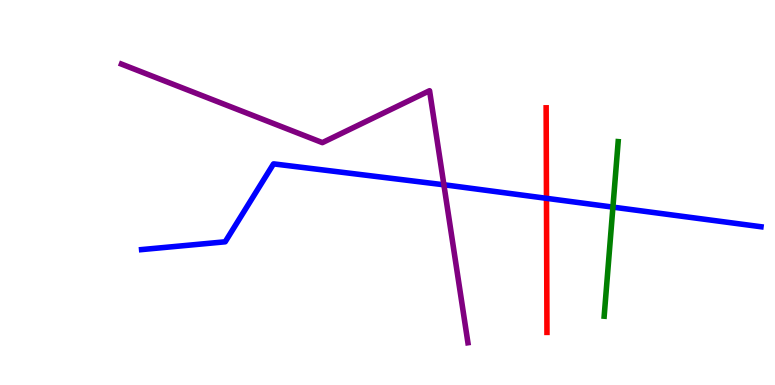[{'lines': ['blue', 'red'], 'intersections': [{'x': 7.05, 'y': 4.85}]}, {'lines': ['green', 'red'], 'intersections': []}, {'lines': ['purple', 'red'], 'intersections': []}, {'lines': ['blue', 'green'], 'intersections': [{'x': 7.91, 'y': 4.62}]}, {'lines': ['blue', 'purple'], 'intersections': [{'x': 5.73, 'y': 5.2}]}, {'lines': ['green', 'purple'], 'intersections': []}]